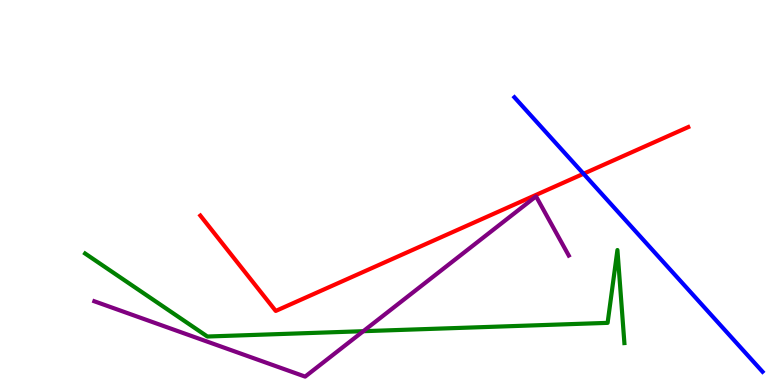[{'lines': ['blue', 'red'], 'intersections': [{'x': 7.53, 'y': 5.49}]}, {'lines': ['green', 'red'], 'intersections': []}, {'lines': ['purple', 'red'], 'intersections': []}, {'lines': ['blue', 'green'], 'intersections': []}, {'lines': ['blue', 'purple'], 'intersections': []}, {'lines': ['green', 'purple'], 'intersections': [{'x': 4.69, 'y': 1.4}]}]